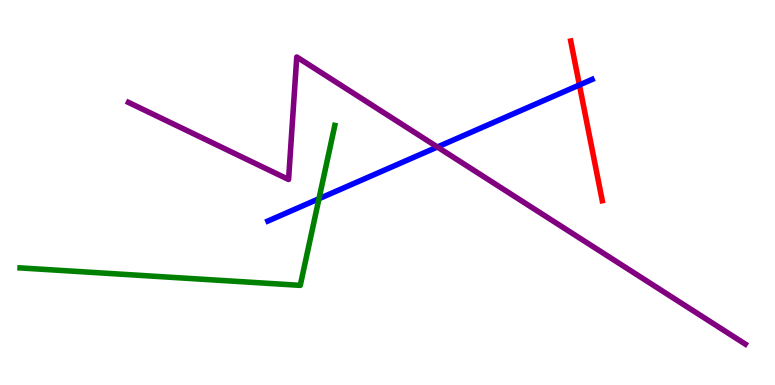[{'lines': ['blue', 'red'], 'intersections': [{'x': 7.48, 'y': 7.79}]}, {'lines': ['green', 'red'], 'intersections': []}, {'lines': ['purple', 'red'], 'intersections': []}, {'lines': ['blue', 'green'], 'intersections': [{'x': 4.12, 'y': 4.84}]}, {'lines': ['blue', 'purple'], 'intersections': [{'x': 5.64, 'y': 6.18}]}, {'lines': ['green', 'purple'], 'intersections': []}]